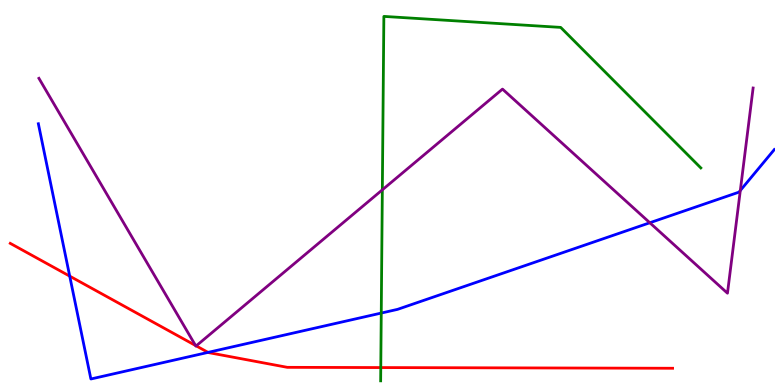[{'lines': ['blue', 'red'], 'intersections': [{'x': 0.9, 'y': 2.83}, {'x': 2.68, 'y': 0.847}]}, {'lines': ['green', 'red'], 'intersections': [{'x': 4.91, 'y': 0.453}]}, {'lines': ['purple', 'red'], 'intersections': [{'x': 2.52, 'y': 1.03}, {'x': 2.53, 'y': 1.02}]}, {'lines': ['blue', 'green'], 'intersections': [{'x': 4.92, 'y': 1.87}]}, {'lines': ['blue', 'purple'], 'intersections': [{'x': 8.38, 'y': 4.21}, {'x': 9.55, 'y': 5.05}]}, {'lines': ['green', 'purple'], 'intersections': [{'x': 4.93, 'y': 5.07}]}]